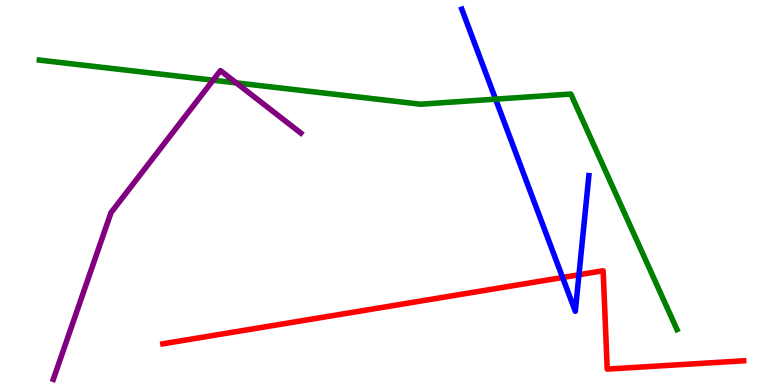[{'lines': ['blue', 'red'], 'intersections': [{'x': 7.26, 'y': 2.79}, {'x': 7.47, 'y': 2.86}]}, {'lines': ['green', 'red'], 'intersections': []}, {'lines': ['purple', 'red'], 'intersections': []}, {'lines': ['blue', 'green'], 'intersections': [{'x': 6.39, 'y': 7.43}]}, {'lines': ['blue', 'purple'], 'intersections': []}, {'lines': ['green', 'purple'], 'intersections': [{'x': 2.75, 'y': 7.92}, {'x': 3.05, 'y': 7.85}]}]